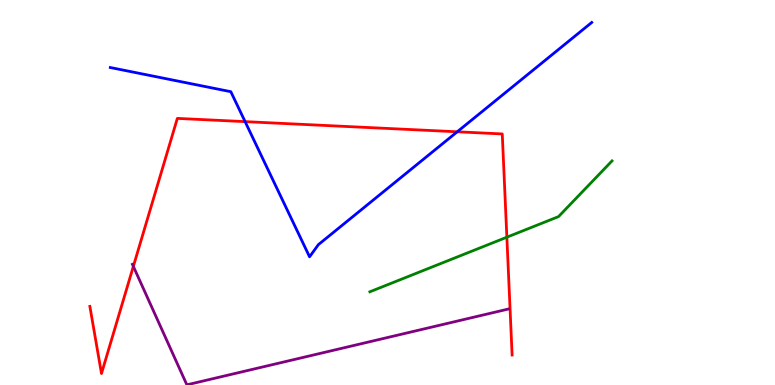[{'lines': ['blue', 'red'], 'intersections': [{'x': 3.16, 'y': 6.84}, {'x': 5.9, 'y': 6.58}]}, {'lines': ['green', 'red'], 'intersections': [{'x': 6.54, 'y': 3.84}]}, {'lines': ['purple', 'red'], 'intersections': [{'x': 1.72, 'y': 3.08}]}, {'lines': ['blue', 'green'], 'intersections': []}, {'lines': ['blue', 'purple'], 'intersections': []}, {'lines': ['green', 'purple'], 'intersections': []}]